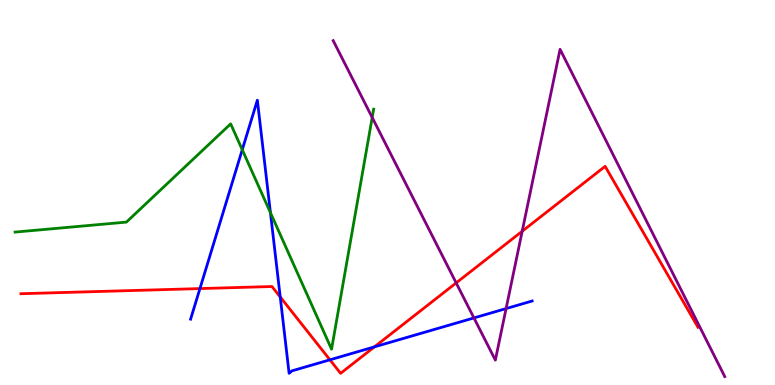[{'lines': ['blue', 'red'], 'intersections': [{'x': 2.58, 'y': 2.5}, {'x': 3.62, 'y': 2.29}, {'x': 4.26, 'y': 0.654}, {'x': 4.83, 'y': 0.99}]}, {'lines': ['green', 'red'], 'intersections': []}, {'lines': ['purple', 'red'], 'intersections': [{'x': 5.89, 'y': 2.65}, {'x': 6.74, 'y': 3.99}]}, {'lines': ['blue', 'green'], 'intersections': [{'x': 3.13, 'y': 6.11}, {'x': 3.49, 'y': 4.48}]}, {'lines': ['blue', 'purple'], 'intersections': [{'x': 6.12, 'y': 1.74}, {'x': 6.53, 'y': 1.99}]}, {'lines': ['green', 'purple'], 'intersections': [{'x': 4.8, 'y': 6.95}]}]